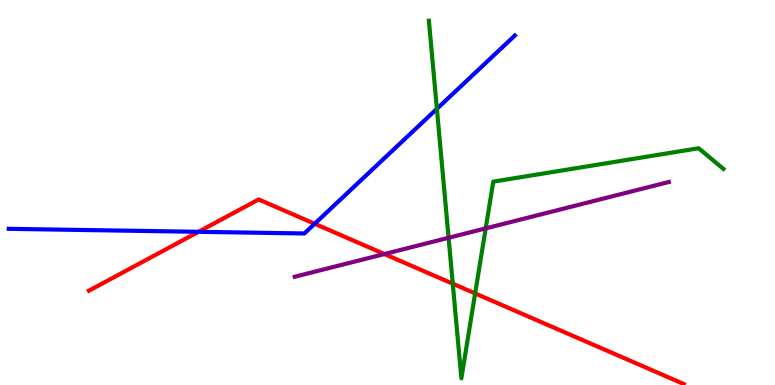[{'lines': ['blue', 'red'], 'intersections': [{'x': 2.56, 'y': 3.98}, {'x': 4.06, 'y': 4.19}]}, {'lines': ['green', 'red'], 'intersections': [{'x': 5.84, 'y': 2.63}, {'x': 6.13, 'y': 2.38}]}, {'lines': ['purple', 'red'], 'intersections': [{'x': 4.96, 'y': 3.4}]}, {'lines': ['blue', 'green'], 'intersections': [{'x': 5.64, 'y': 7.17}]}, {'lines': ['blue', 'purple'], 'intersections': []}, {'lines': ['green', 'purple'], 'intersections': [{'x': 5.79, 'y': 3.82}, {'x': 6.27, 'y': 4.07}]}]